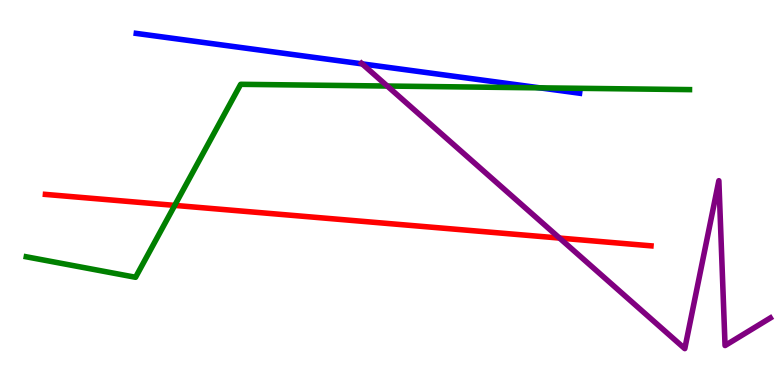[{'lines': ['blue', 'red'], 'intersections': []}, {'lines': ['green', 'red'], 'intersections': [{'x': 2.25, 'y': 4.67}]}, {'lines': ['purple', 'red'], 'intersections': [{'x': 7.22, 'y': 3.82}]}, {'lines': ['blue', 'green'], 'intersections': [{'x': 6.97, 'y': 7.72}]}, {'lines': ['blue', 'purple'], 'intersections': [{'x': 4.67, 'y': 8.34}]}, {'lines': ['green', 'purple'], 'intersections': [{'x': 5.0, 'y': 7.77}]}]